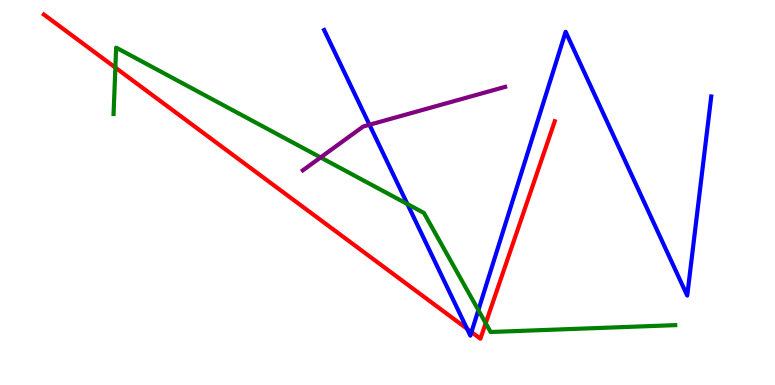[{'lines': ['blue', 'red'], 'intersections': [{'x': 6.03, 'y': 1.46}, {'x': 6.08, 'y': 1.37}]}, {'lines': ['green', 'red'], 'intersections': [{'x': 1.49, 'y': 8.24}, {'x': 6.27, 'y': 1.6}]}, {'lines': ['purple', 'red'], 'intersections': []}, {'lines': ['blue', 'green'], 'intersections': [{'x': 5.26, 'y': 4.7}, {'x': 6.17, 'y': 1.95}]}, {'lines': ['blue', 'purple'], 'intersections': [{'x': 4.77, 'y': 6.76}]}, {'lines': ['green', 'purple'], 'intersections': [{'x': 4.14, 'y': 5.91}]}]